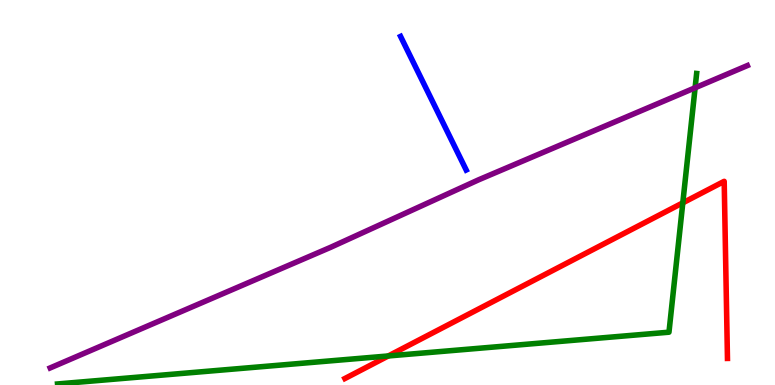[{'lines': ['blue', 'red'], 'intersections': []}, {'lines': ['green', 'red'], 'intersections': [{'x': 5.01, 'y': 0.754}, {'x': 8.81, 'y': 4.73}]}, {'lines': ['purple', 'red'], 'intersections': []}, {'lines': ['blue', 'green'], 'intersections': []}, {'lines': ['blue', 'purple'], 'intersections': []}, {'lines': ['green', 'purple'], 'intersections': [{'x': 8.97, 'y': 7.72}]}]